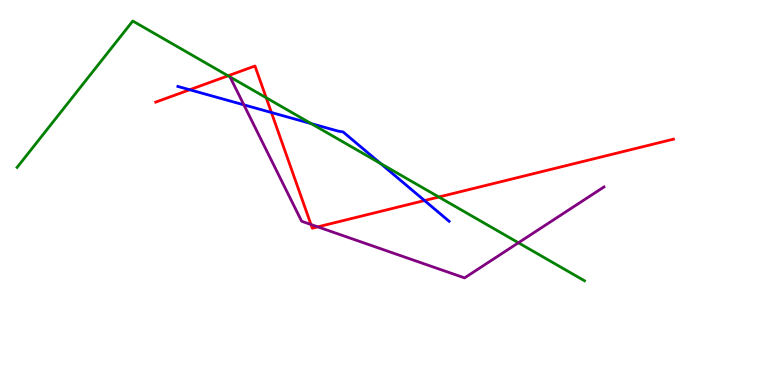[{'lines': ['blue', 'red'], 'intersections': [{'x': 2.45, 'y': 7.67}, {'x': 3.5, 'y': 7.08}, {'x': 5.48, 'y': 4.79}]}, {'lines': ['green', 'red'], 'intersections': [{'x': 2.94, 'y': 8.03}, {'x': 3.43, 'y': 7.46}, {'x': 5.66, 'y': 4.88}]}, {'lines': ['purple', 'red'], 'intersections': [{'x': 4.01, 'y': 4.17}, {'x': 4.1, 'y': 4.11}]}, {'lines': ['blue', 'green'], 'intersections': [{'x': 4.02, 'y': 6.79}, {'x': 4.91, 'y': 5.75}]}, {'lines': ['blue', 'purple'], 'intersections': [{'x': 3.15, 'y': 7.28}]}, {'lines': ['green', 'purple'], 'intersections': [{'x': 6.69, 'y': 3.69}]}]